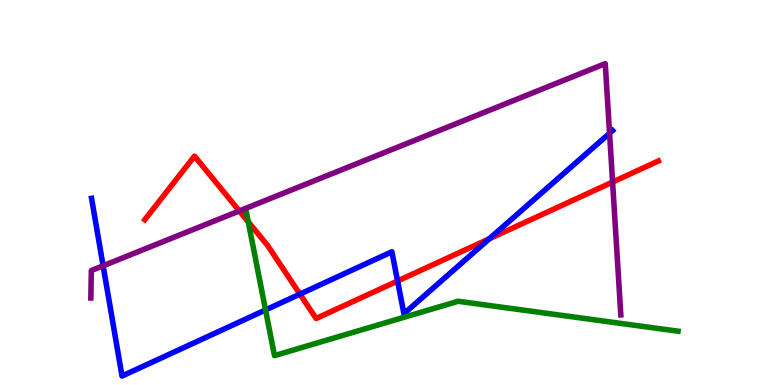[{'lines': ['blue', 'red'], 'intersections': [{'x': 3.87, 'y': 2.36}, {'x': 5.13, 'y': 2.7}, {'x': 6.31, 'y': 3.8}]}, {'lines': ['green', 'red'], 'intersections': [{'x': 3.2, 'y': 4.24}]}, {'lines': ['purple', 'red'], 'intersections': [{'x': 3.09, 'y': 4.52}, {'x': 7.9, 'y': 5.27}]}, {'lines': ['blue', 'green'], 'intersections': [{'x': 3.43, 'y': 1.95}]}, {'lines': ['blue', 'purple'], 'intersections': [{'x': 1.33, 'y': 3.1}, {'x': 7.87, 'y': 6.54}]}, {'lines': ['green', 'purple'], 'intersections': []}]